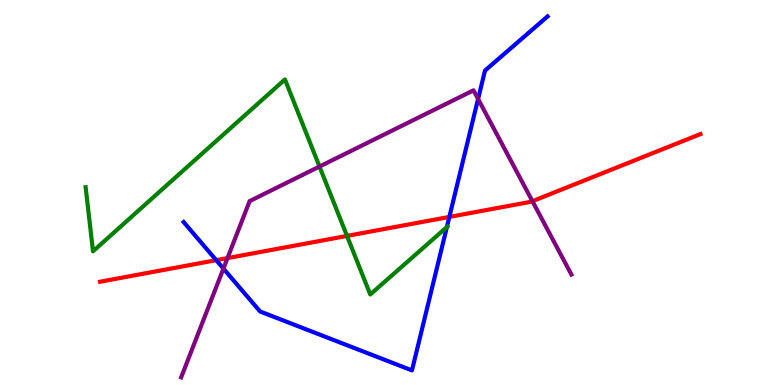[{'lines': ['blue', 'red'], 'intersections': [{'x': 2.79, 'y': 3.24}, {'x': 5.8, 'y': 4.37}]}, {'lines': ['green', 'red'], 'intersections': [{'x': 4.48, 'y': 3.87}]}, {'lines': ['purple', 'red'], 'intersections': [{'x': 2.94, 'y': 3.3}, {'x': 6.87, 'y': 4.77}]}, {'lines': ['blue', 'green'], 'intersections': [{'x': 5.77, 'y': 4.1}]}, {'lines': ['blue', 'purple'], 'intersections': [{'x': 2.88, 'y': 3.02}, {'x': 6.17, 'y': 7.43}]}, {'lines': ['green', 'purple'], 'intersections': [{'x': 4.12, 'y': 5.67}]}]